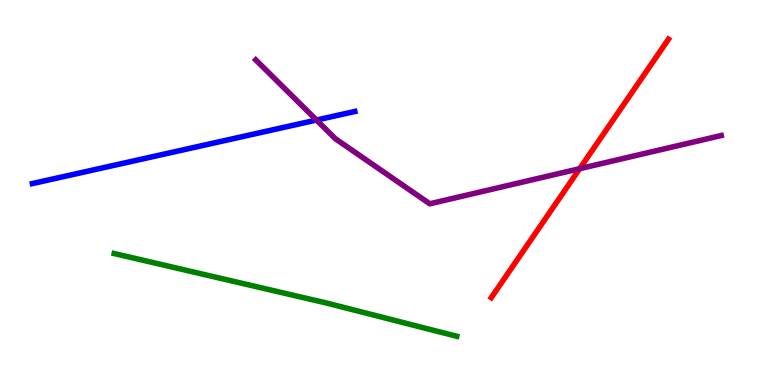[{'lines': ['blue', 'red'], 'intersections': []}, {'lines': ['green', 'red'], 'intersections': []}, {'lines': ['purple', 'red'], 'intersections': [{'x': 7.48, 'y': 5.62}]}, {'lines': ['blue', 'green'], 'intersections': []}, {'lines': ['blue', 'purple'], 'intersections': [{'x': 4.08, 'y': 6.88}]}, {'lines': ['green', 'purple'], 'intersections': []}]